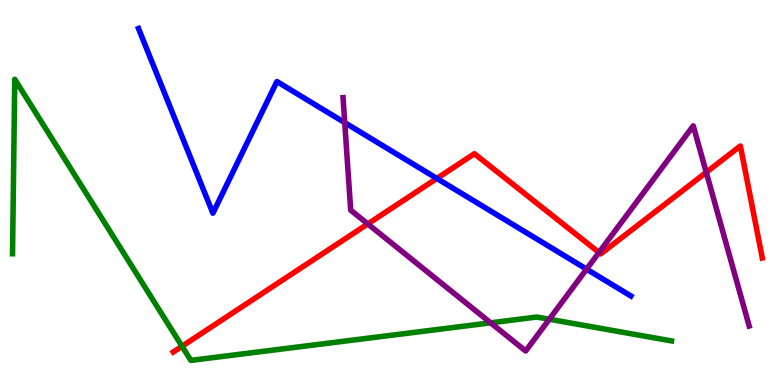[{'lines': ['blue', 'red'], 'intersections': [{'x': 5.64, 'y': 5.37}]}, {'lines': ['green', 'red'], 'intersections': [{'x': 2.35, 'y': 1.01}]}, {'lines': ['purple', 'red'], 'intersections': [{'x': 4.75, 'y': 4.18}, {'x': 7.73, 'y': 3.44}, {'x': 9.11, 'y': 5.52}]}, {'lines': ['blue', 'green'], 'intersections': []}, {'lines': ['blue', 'purple'], 'intersections': [{'x': 4.45, 'y': 6.81}, {'x': 7.57, 'y': 3.01}]}, {'lines': ['green', 'purple'], 'intersections': [{'x': 6.33, 'y': 1.61}, {'x': 7.09, 'y': 1.71}]}]